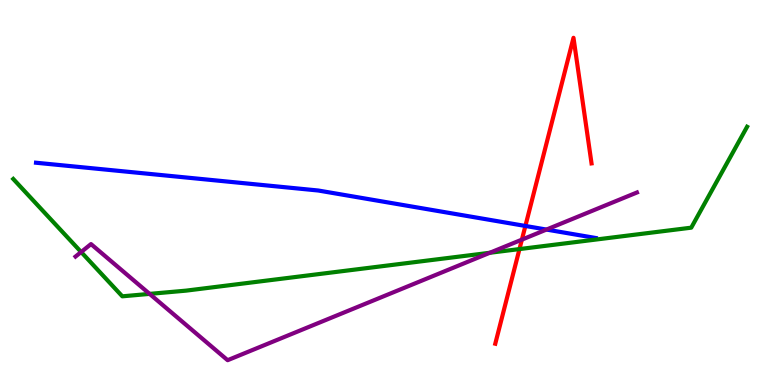[{'lines': ['blue', 'red'], 'intersections': [{'x': 6.78, 'y': 4.13}]}, {'lines': ['green', 'red'], 'intersections': [{'x': 6.7, 'y': 3.53}]}, {'lines': ['purple', 'red'], 'intersections': [{'x': 6.73, 'y': 3.78}]}, {'lines': ['blue', 'green'], 'intersections': []}, {'lines': ['blue', 'purple'], 'intersections': [{'x': 7.05, 'y': 4.04}]}, {'lines': ['green', 'purple'], 'intersections': [{'x': 1.05, 'y': 3.45}, {'x': 1.93, 'y': 2.37}, {'x': 6.32, 'y': 3.43}]}]